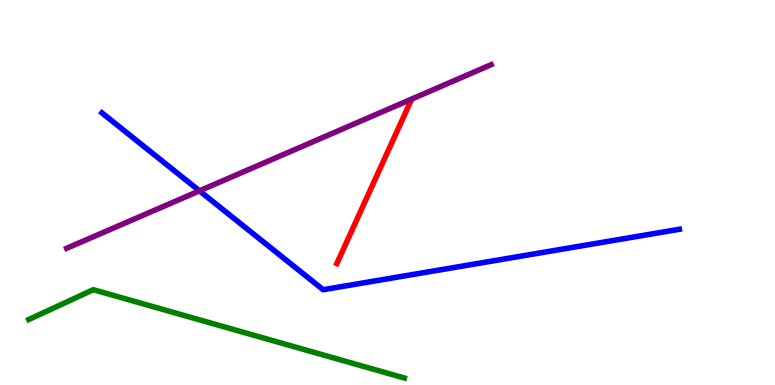[{'lines': ['blue', 'red'], 'intersections': []}, {'lines': ['green', 'red'], 'intersections': []}, {'lines': ['purple', 'red'], 'intersections': []}, {'lines': ['blue', 'green'], 'intersections': []}, {'lines': ['blue', 'purple'], 'intersections': [{'x': 2.57, 'y': 5.04}]}, {'lines': ['green', 'purple'], 'intersections': []}]